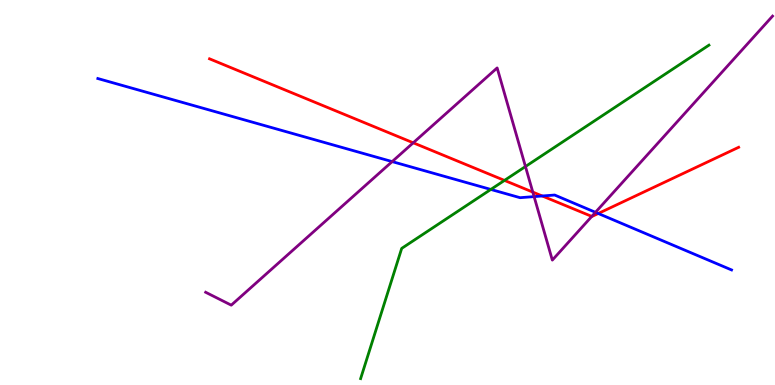[{'lines': ['blue', 'red'], 'intersections': [{'x': 7.0, 'y': 4.91}, {'x': 7.72, 'y': 4.45}]}, {'lines': ['green', 'red'], 'intersections': [{'x': 6.51, 'y': 5.31}]}, {'lines': ['purple', 'red'], 'intersections': [{'x': 5.33, 'y': 6.29}, {'x': 6.87, 'y': 5.01}, {'x': 7.64, 'y': 4.38}]}, {'lines': ['blue', 'green'], 'intersections': [{'x': 6.33, 'y': 5.08}]}, {'lines': ['blue', 'purple'], 'intersections': [{'x': 5.06, 'y': 5.8}, {'x': 6.89, 'y': 4.89}, {'x': 7.68, 'y': 4.49}]}, {'lines': ['green', 'purple'], 'intersections': [{'x': 6.78, 'y': 5.67}]}]